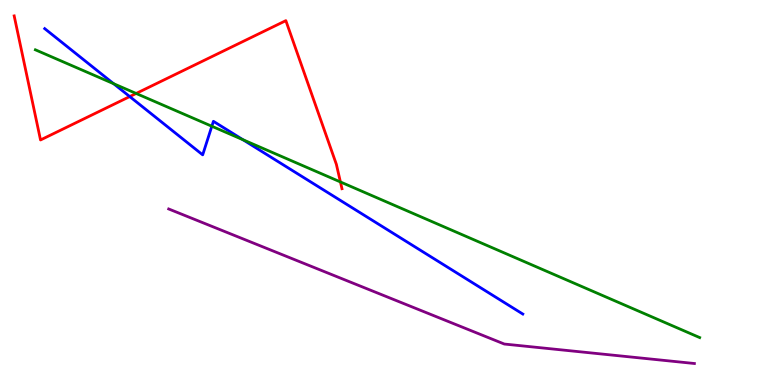[{'lines': ['blue', 'red'], 'intersections': [{'x': 1.67, 'y': 7.49}]}, {'lines': ['green', 'red'], 'intersections': [{'x': 1.76, 'y': 7.57}, {'x': 4.39, 'y': 5.27}]}, {'lines': ['purple', 'red'], 'intersections': []}, {'lines': ['blue', 'green'], 'intersections': [{'x': 1.47, 'y': 7.83}, {'x': 2.73, 'y': 6.72}, {'x': 3.14, 'y': 6.37}]}, {'lines': ['blue', 'purple'], 'intersections': []}, {'lines': ['green', 'purple'], 'intersections': []}]